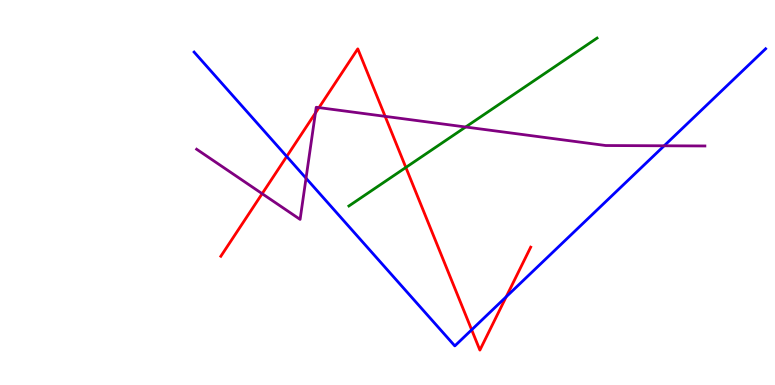[{'lines': ['blue', 'red'], 'intersections': [{'x': 3.7, 'y': 5.94}, {'x': 6.09, 'y': 1.43}, {'x': 6.53, 'y': 2.29}]}, {'lines': ['green', 'red'], 'intersections': [{'x': 5.24, 'y': 5.65}]}, {'lines': ['purple', 'red'], 'intersections': [{'x': 3.38, 'y': 4.97}, {'x': 4.07, 'y': 7.06}, {'x': 4.12, 'y': 7.2}, {'x': 4.97, 'y': 6.98}]}, {'lines': ['blue', 'green'], 'intersections': []}, {'lines': ['blue', 'purple'], 'intersections': [{'x': 3.95, 'y': 5.37}, {'x': 8.57, 'y': 6.21}]}, {'lines': ['green', 'purple'], 'intersections': [{'x': 6.01, 'y': 6.7}]}]